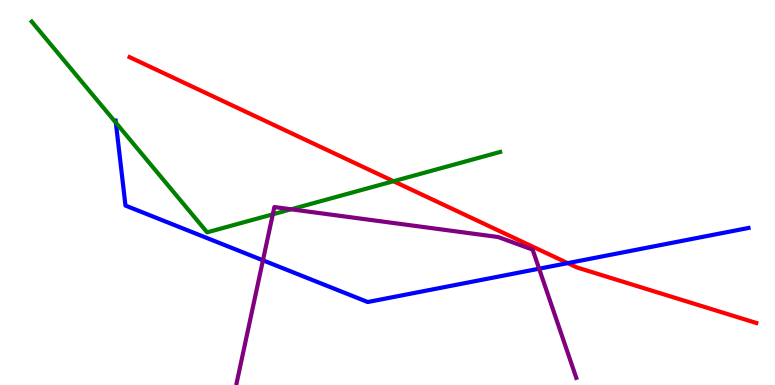[{'lines': ['blue', 'red'], 'intersections': [{'x': 7.33, 'y': 3.17}]}, {'lines': ['green', 'red'], 'intersections': [{'x': 5.08, 'y': 5.29}]}, {'lines': ['purple', 'red'], 'intersections': []}, {'lines': ['blue', 'green'], 'intersections': [{'x': 1.49, 'y': 6.81}]}, {'lines': ['blue', 'purple'], 'intersections': [{'x': 3.39, 'y': 3.24}, {'x': 6.96, 'y': 3.02}]}, {'lines': ['green', 'purple'], 'intersections': [{'x': 3.52, 'y': 4.43}, {'x': 3.76, 'y': 4.56}]}]